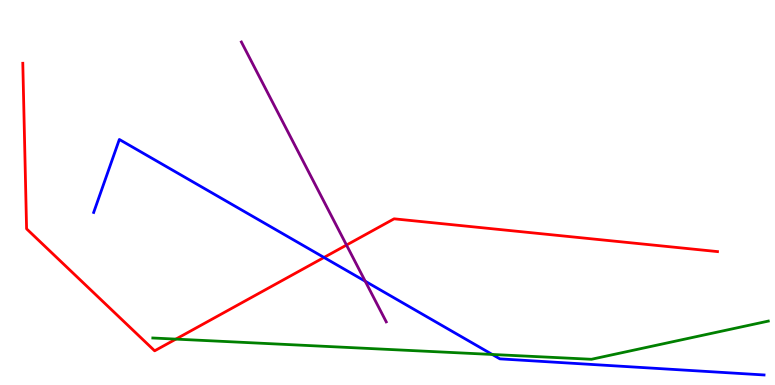[{'lines': ['blue', 'red'], 'intersections': [{'x': 4.18, 'y': 3.31}]}, {'lines': ['green', 'red'], 'intersections': [{'x': 2.27, 'y': 1.19}]}, {'lines': ['purple', 'red'], 'intersections': [{'x': 4.47, 'y': 3.63}]}, {'lines': ['blue', 'green'], 'intersections': [{'x': 6.35, 'y': 0.793}]}, {'lines': ['blue', 'purple'], 'intersections': [{'x': 4.71, 'y': 2.7}]}, {'lines': ['green', 'purple'], 'intersections': []}]